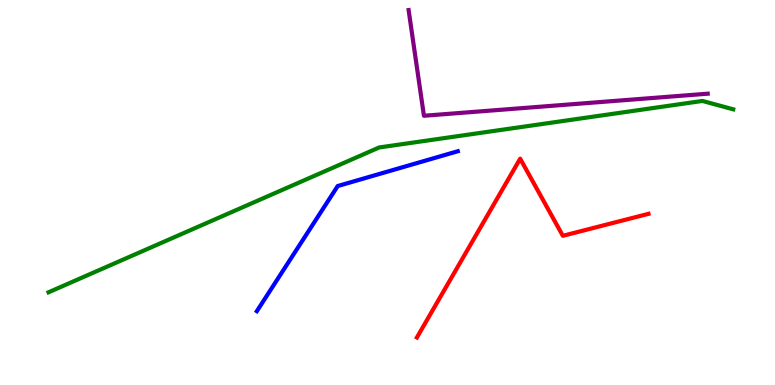[{'lines': ['blue', 'red'], 'intersections': []}, {'lines': ['green', 'red'], 'intersections': []}, {'lines': ['purple', 'red'], 'intersections': []}, {'lines': ['blue', 'green'], 'intersections': []}, {'lines': ['blue', 'purple'], 'intersections': []}, {'lines': ['green', 'purple'], 'intersections': []}]